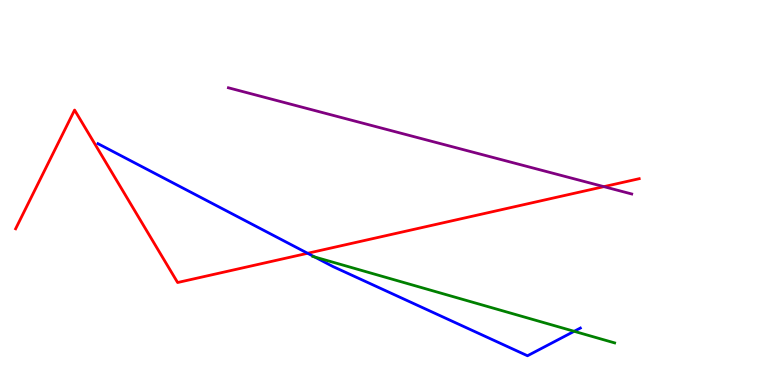[{'lines': ['blue', 'red'], 'intersections': [{'x': 3.97, 'y': 3.42}]}, {'lines': ['green', 'red'], 'intersections': []}, {'lines': ['purple', 'red'], 'intersections': [{'x': 7.79, 'y': 5.15}]}, {'lines': ['blue', 'green'], 'intersections': [{'x': 4.06, 'y': 3.32}, {'x': 7.41, 'y': 1.39}]}, {'lines': ['blue', 'purple'], 'intersections': []}, {'lines': ['green', 'purple'], 'intersections': []}]